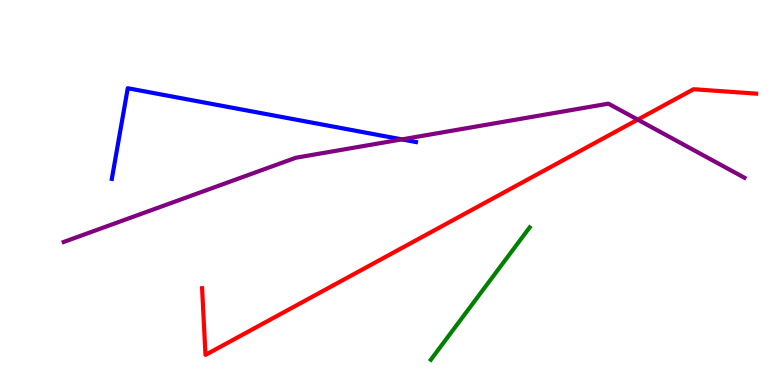[{'lines': ['blue', 'red'], 'intersections': []}, {'lines': ['green', 'red'], 'intersections': []}, {'lines': ['purple', 'red'], 'intersections': [{'x': 8.23, 'y': 6.89}]}, {'lines': ['blue', 'green'], 'intersections': []}, {'lines': ['blue', 'purple'], 'intersections': [{'x': 5.19, 'y': 6.38}]}, {'lines': ['green', 'purple'], 'intersections': []}]